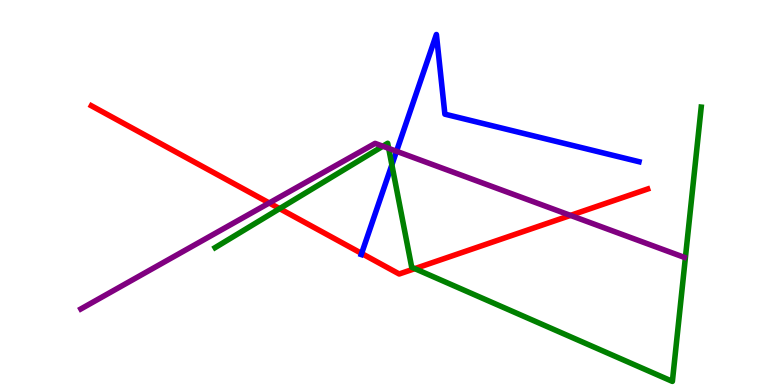[{'lines': ['blue', 'red'], 'intersections': [{'x': 4.67, 'y': 3.42}]}, {'lines': ['green', 'red'], 'intersections': [{'x': 3.61, 'y': 4.58}, {'x': 5.35, 'y': 3.02}]}, {'lines': ['purple', 'red'], 'intersections': [{'x': 3.47, 'y': 4.73}, {'x': 7.36, 'y': 4.41}]}, {'lines': ['blue', 'green'], 'intersections': [{'x': 5.06, 'y': 5.72}]}, {'lines': ['blue', 'purple'], 'intersections': [{'x': 5.12, 'y': 6.07}]}, {'lines': ['green', 'purple'], 'intersections': [{'x': 4.94, 'y': 6.2}, {'x': 5.02, 'y': 6.15}]}]